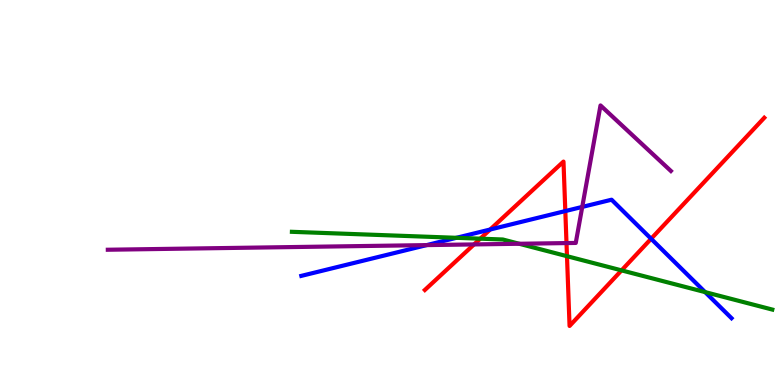[{'lines': ['blue', 'red'], 'intersections': [{'x': 6.32, 'y': 4.04}, {'x': 7.29, 'y': 4.52}, {'x': 8.4, 'y': 3.8}]}, {'lines': ['green', 'red'], 'intersections': [{'x': 6.2, 'y': 3.8}, {'x': 7.32, 'y': 3.35}, {'x': 8.02, 'y': 2.98}]}, {'lines': ['purple', 'red'], 'intersections': [{'x': 6.12, 'y': 3.65}, {'x': 7.31, 'y': 3.69}]}, {'lines': ['blue', 'green'], 'intersections': [{'x': 5.89, 'y': 3.82}, {'x': 9.1, 'y': 2.41}]}, {'lines': ['blue', 'purple'], 'intersections': [{'x': 5.51, 'y': 3.63}, {'x': 7.51, 'y': 4.63}]}, {'lines': ['green', 'purple'], 'intersections': [{'x': 6.7, 'y': 3.67}]}]